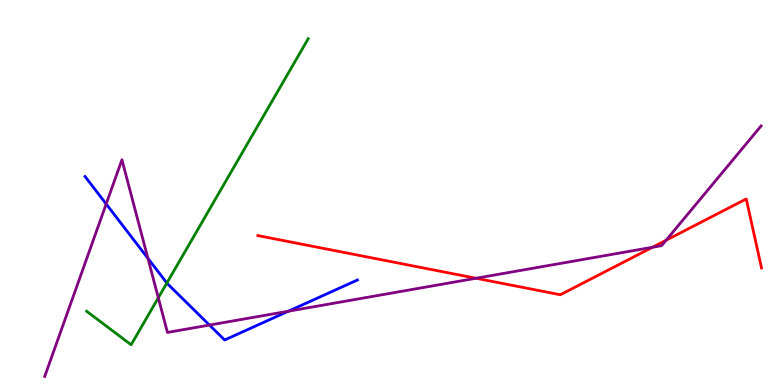[{'lines': ['blue', 'red'], 'intersections': []}, {'lines': ['green', 'red'], 'intersections': []}, {'lines': ['purple', 'red'], 'intersections': [{'x': 6.14, 'y': 2.77}, {'x': 8.42, 'y': 3.58}, {'x': 8.59, 'y': 3.76}]}, {'lines': ['blue', 'green'], 'intersections': [{'x': 2.15, 'y': 2.65}]}, {'lines': ['blue', 'purple'], 'intersections': [{'x': 1.37, 'y': 4.7}, {'x': 1.91, 'y': 3.29}, {'x': 2.7, 'y': 1.56}, {'x': 3.72, 'y': 1.92}]}, {'lines': ['green', 'purple'], 'intersections': [{'x': 2.04, 'y': 2.27}]}]